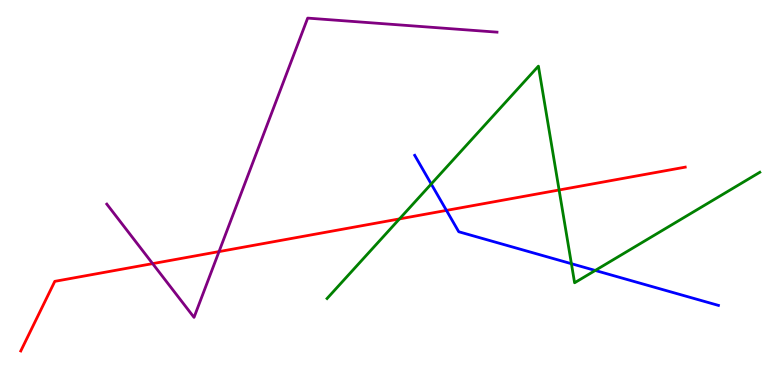[{'lines': ['blue', 'red'], 'intersections': [{'x': 5.76, 'y': 4.54}]}, {'lines': ['green', 'red'], 'intersections': [{'x': 5.15, 'y': 4.31}, {'x': 7.21, 'y': 5.07}]}, {'lines': ['purple', 'red'], 'intersections': [{'x': 1.97, 'y': 3.15}, {'x': 2.83, 'y': 3.46}]}, {'lines': ['blue', 'green'], 'intersections': [{'x': 5.56, 'y': 5.22}, {'x': 7.37, 'y': 3.15}, {'x': 7.68, 'y': 2.98}]}, {'lines': ['blue', 'purple'], 'intersections': []}, {'lines': ['green', 'purple'], 'intersections': []}]